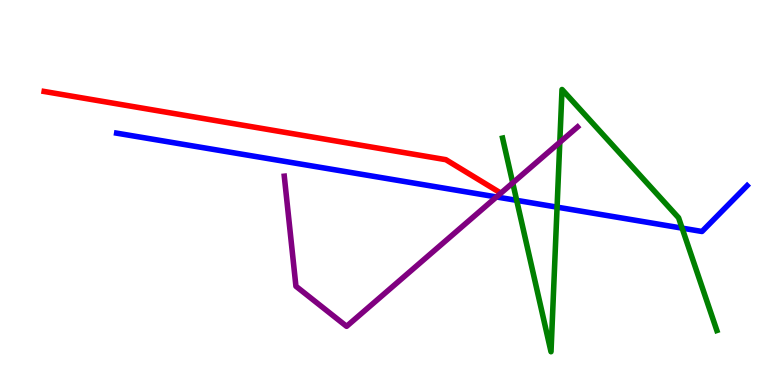[{'lines': ['blue', 'red'], 'intersections': []}, {'lines': ['green', 'red'], 'intersections': []}, {'lines': ['purple', 'red'], 'intersections': []}, {'lines': ['blue', 'green'], 'intersections': [{'x': 6.67, 'y': 4.8}, {'x': 7.19, 'y': 4.62}, {'x': 8.8, 'y': 4.07}]}, {'lines': ['blue', 'purple'], 'intersections': [{'x': 6.41, 'y': 4.88}]}, {'lines': ['green', 'purple'], 'intersections': [{'x': 6.62, 'y': 5.25}, {'x': 7.22, 'y': 6.3}]}]